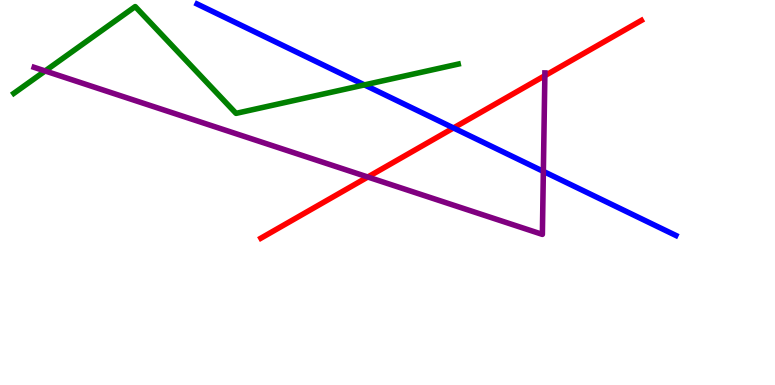[{'lines': ['blue', 'red'], 'intersections': [{'x': 5.85, 'y': 6.68}]}, {'lines': ['green', 'red'], 'intersections': []}, {'lines': ['purple', 'red'], 'intersections': [{'x': 4.75, 'y': 5.4}, {'x': 7.03, 'y': 8.03}]}, {'lines': ['blue', 'green'], 'intersections': [{'x': 4.7, 'y': 7.8}]}, {'lines': ['blue', 'purple'], 'intersections': [{'x': 7.01, 'y': 5.55}]}, {'lines': ['green', 'purple'], 'intersections': [{'x': 0.582, 'y': 8.16}]}]